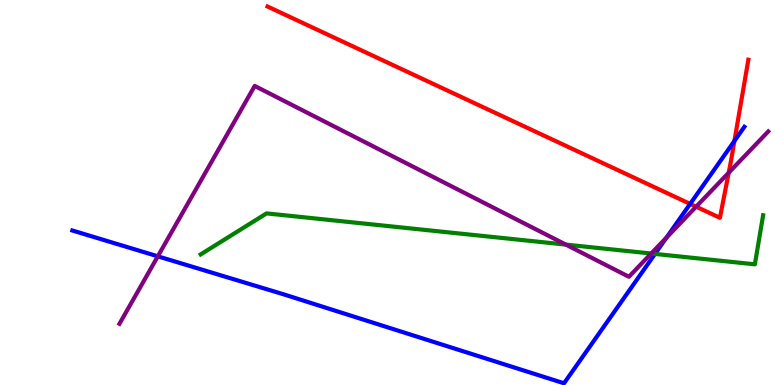[{'lines': ['blue', 'red'], 'intersections': [{'x': 8.91, 'y': 4.7}, {'x': 9.48, 'y': 6.34}]}, {'lines': ['green', 'red'], 'intersections': []}, {'lines': ['purple', 'red'], 'intersections': [{'x': 8.98, 'y': 4.63}, {'x': 9.4, 'y': 5.51}]}, {'lines': ['blue', 'green'], 'intersections': [{'x': 8.45, 'y': 3.4}]}, {'lines': ['blue', 'purple'], 'intersections': [{'x': 2.04, 'y': 3.34}, {'x': 8.6, 'y': 3.83}]}, {'lines': ['green', 'purple'], 'intersections': [{'x': 7.3, 'y': 3.65}, {'x': 8.4, 'y': 3.42}]}]